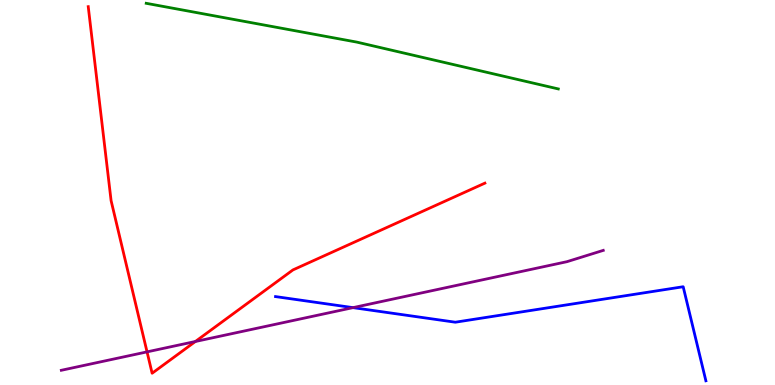[{'lines': ['blue', 'red'], 'intersections': []}, {'lines': ['green', 'red'], 'intersections': []}, {'lines': ['purple', 'red'], 'intersections': [{'x': 1.9, 'y': 0.86}, {'x': 2.52, 'y': 1.13}]}, {'lines': ['blue', 'green'], 'intersections': []}, {'lines': ['blue', 'purple'], 'intersections': [{'x': 4.56, 'y': 2.01}]}, {'lines': ['green', 'purple'], 'intersections': []}]